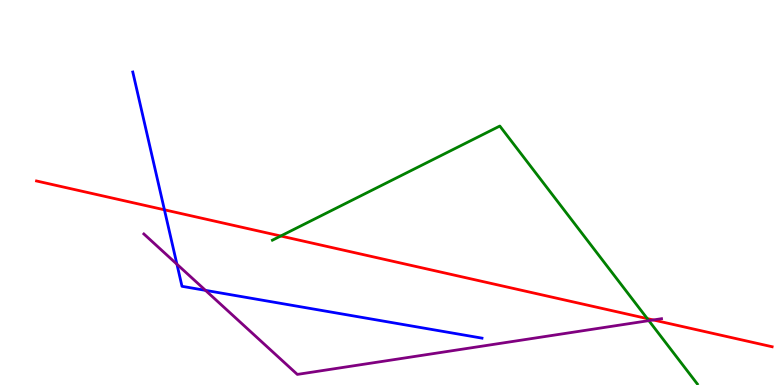[{'lines': ['blue', 'red'], 'intersections': [{'x': 2.12, 'y': 4.55}]}, {'lines': ['green', 'red'], 'intersections': [{'x': 3.62, 'y': 3.87}, {'x': 8.35, 'y': 1.72}]}, {'lines': ['purple', 'red'], 'intersections': [{'x': 8.43, 'y': 1.69}]}, {'lines': ['blue', 'green'], 'intersections': []}, {'lines': ['blue', 'purple'], 'intersections': [{'x': 2.28, 'y': 3.14}, {'x': 2.65, 'y': 2.46}]}, {'lines': ['green', 'purple'], 'intersections': [{'x': 8.37, 'y': 1.67}]}]